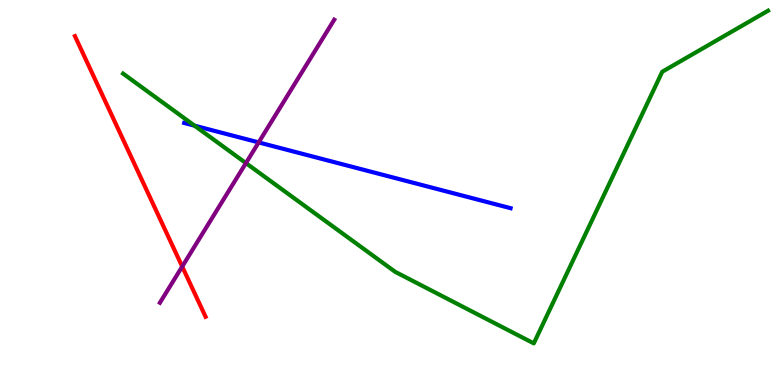[{'lines': ['blue', 'red'], 'intersections': []}, {'lines': ['green', 'red'], 'intersections': []}, {'lines': ['purple', 'red'], 'intersections': [{'x': 2.35, 'y': 3.08}]}, {'lines': ['blue', 'green'], 'intersections': [{'x': 2.51, 'y': 6.74}]}, {'lines': ['blue', 'purple'], 'intersections': [{'x': 3.34, 'y': 6.3}]}, {'lines': ['green', 'purple'], 'intersections': [{'x': 3.17, 'y': 5.76}]}]